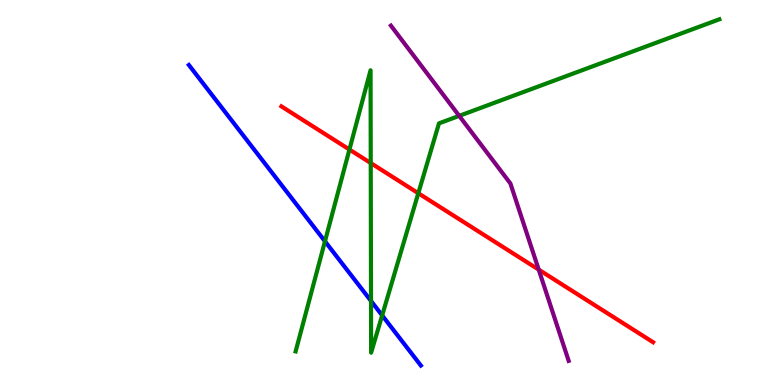[{'lines': ['blue', 'red'], 'intersections': []}, {'lines': ['green', 'red'], 'intersections': [{'x': 4.51, 'y': 6.12}, {'x': 4.78, 'y': 5.76}, {'x': 5.4, 'y': 4.98}]}, {'lines': ['purple', 'red'], 'intersections': [{'x': 6.95, 'y': 3.0}]}, {'lines': ['blue', 'green'], 'intersections': [{'x': 4.19, 'y': 3.73}, {'x': 4.79, 'y': 2.18}, {'x': 4.93, 'y': 1.81}]}, {'lines': ['blue', 'purple'], 'intersections': []}, {'lines': ['green', 'purple'], 'intersections': [{'x': 5.93, 'y': 6.99}]}]